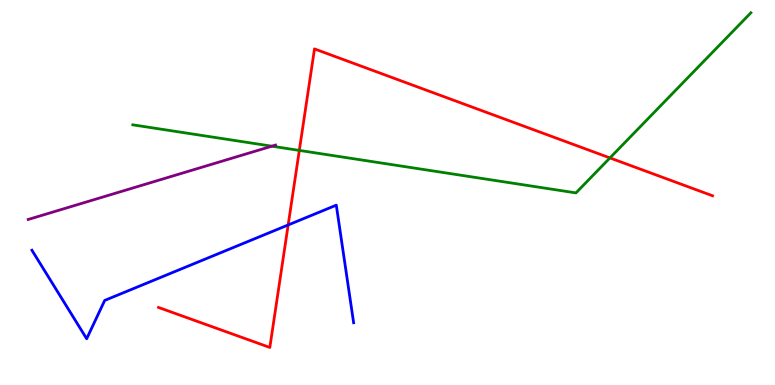[{'lines': ['blue', 'red'], 'intersections': [{'x': 3.72, 'y': 4.16}]}, {'lines': ['green', 'red'], 'intersections': [{'x': 3.86, 'y': 6.09}, {'x': 7.87, 'y': 5.9}]}, {'lines': ['purple', 'red'], 'intersections': []}, {'lines': ['blue', 'green'], 'intersections': []}, {'lines': ['blue', 'purple'], 'intersections': []}, {'lines': ['green', 'purple'], 'intersections': [{'x': 3.51, 'y': 6.2}]}]